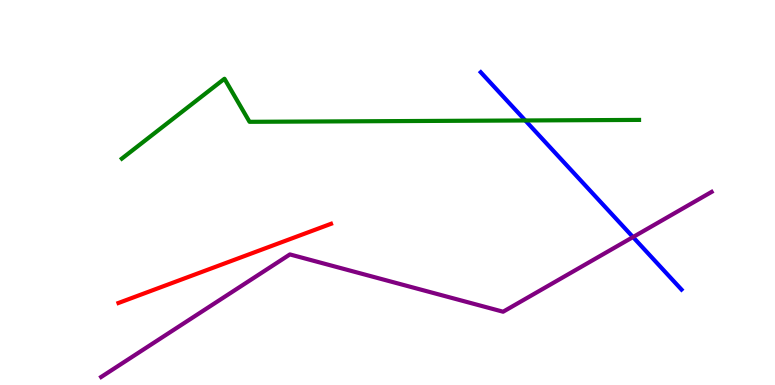[{'lines': ['blue', 'red'], 'intersections': []}, {'lines': ['green', 'red'], 'intersections': []}, {'lines': ['purple', 'red'], 'intersections': []}, {'lines': ['blue', 'green'], 'intersections': [{'x': 6.78, 'y': 6.87}]}, {'lines': ['blue', 'purple'], 'intersections': [{'x': 8.17, 'y': 3.84}]}, {'lines': ['green', 'purple'], 'intersections': []}]